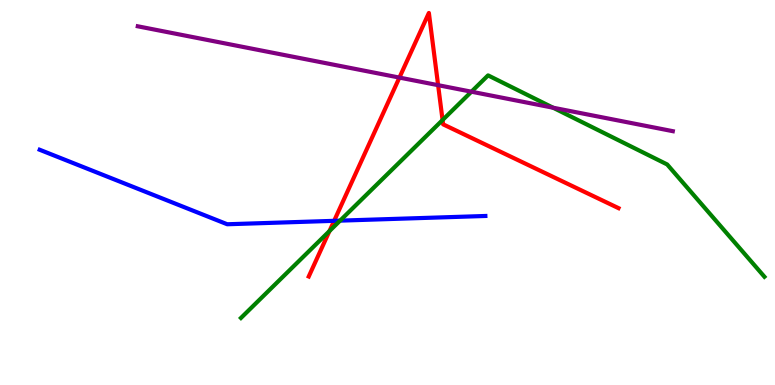[{'lines': ['blue', 'red'], 'intersections': [{'x': 4.31, 'y': 4.26}]}, {'lines': ['green', 'red'], 'intersections': [{'x': 4.25, 'y': 4.0}, {'x': 5.71, 'y': 6.88}]}, {'lines': ['purple', 'red'], 'intersections': [{'x': 5.15, 'y': 7.98}, {'x': 5.65, 'y': 7.79}]}, {'lines': ['blue', 'green'], 'intersections': [{'x': 4.39, 'y': 4.27}]}, {'lines': ['blue', 'purple'], 'intersections': []}, {'lines': ['green', 'purple'], 'intersections': [{'x': 6.08, 'y': 7.62}, {'x': 7.14, 'y': 7.2}]}]